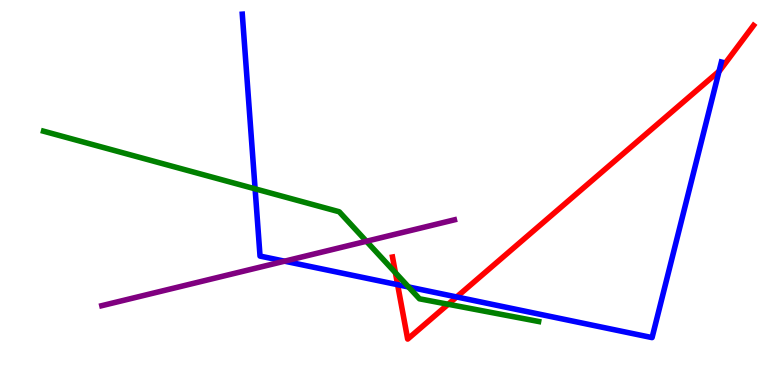[{'lines': ['blue', 'red'], 'intersections': [{'x': 5.13, 'y': 2.61}, {'x': 5.89, 'y': 2.29}, {'x': 9.28, 'y': 8.15}]}, {'lines': ['green', 'red'], 'intersections': [{'x': 5.1, 'y': 2.92}, {'x': 5.78, 'y': 2.1}]}, {'lines': ['purple', 'red'], 'intersections': []}, {'lines': ['blue', 'green'], 'intersections': [{'x': 3.29, 'y': 5.1}, {'x': 5.27, 'y': 2.55}]}, {'lines': ['blue', 'purple'], 'intersections': [{'x': 3.67, 'y': 3.22}]}, {'lines': ['green', 'purple'], 'intersections': [{'x': 4.73, 'y': 3.73}]}]